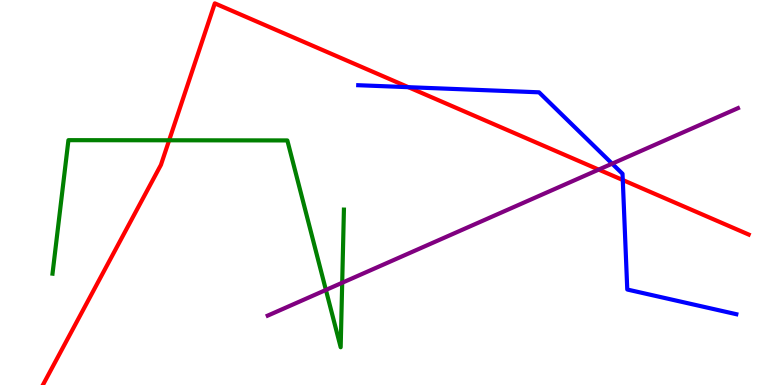[{'lines': ['blue', 'red'], 'intersections': [{'x': 5.27, 'y': 7.74}, {'x': 8.04, 'y': 5.32}]}, {'lines': ['green', 'red'], 'intersections': [{'x': 2.18, 'y': 6.36}]}, {'lines': ['purple', 'red'], 'intersections': [{'x': 7.73, 'y': 5.59}]}, {'lines': ['blue', 'green'], 'intersections': []}, {'lines': ['blue', 'purple'], 'intersections': [{'x': 7.9, 'y': 5.75}]}, {'lines': ['green', 'purple'], 'intersections': [{'x': 4.21, 'y': 2.47}, {'x': 4.42, 'y': 2.66}]}]